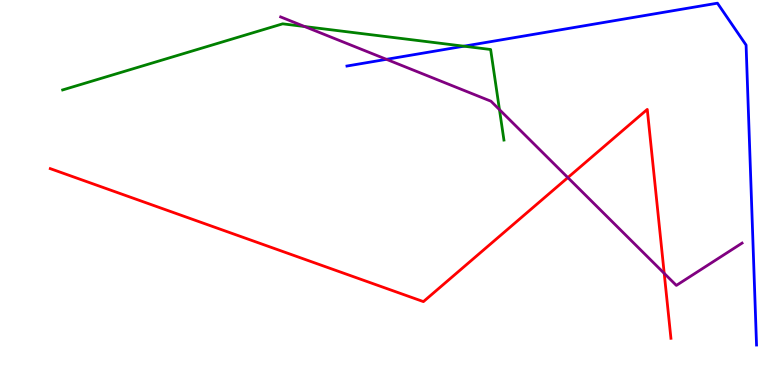[{'lines': ['blue', 'red'], 'intersections': []}, {'lines': ['green', 'red'], 'intersections': []}, {'lines': ['purple', 'red'], 'intersections': [{'x': 7.33, 'y': 5.39}, {'x': 8.57, 'y': 2.9}]}, {'lines': ['blue', 'green'], 'intersections': [{'x': 5.99, 'y': 8.8}]}, {'lines': ['blue', 'purple'], 'intersections': [{'x': 4.99, 'y': 8.46}]}, {'lines': ['green', 'purple'], 'intersections': [{'x': 3.93, 'y': 9.31}, {'x': 6.44, 'y': 7.15}]}]